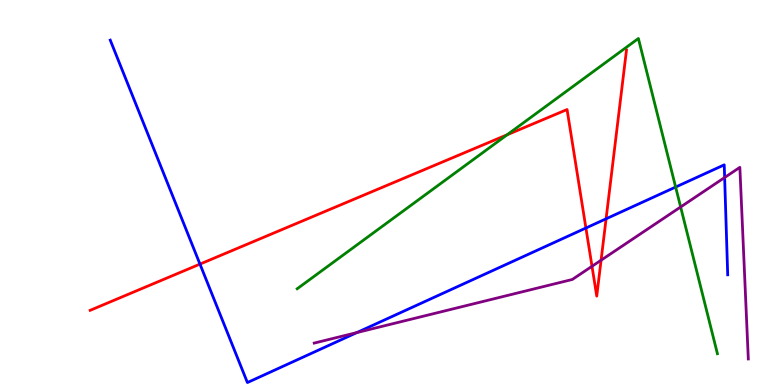[{'lines': ['blue', 'red'], 'intersections': [{'x': 2.58, 'y': 3.14}, {'x': 7.56, 'y': 4.08}, {'x': 7.82, 'y': 4.32}]}, {'lines': ['green', 'red'], 'intersections': [{'x': 6.54, 'y': 6.5}]}, {'lines': ['purple', 'red'], 'intersections': [{'x': 7.64, 'y': 3.08}, {'x': 7.76, 'y': 3.24}]}, {'lines': ['blue', 'green'], 'intersections': [{'x': 8.72, 'y': 5.14}]}, {'lines': ['blue', 'purple'], 'intersections': [{'x': 4.61, 'y': 1.36}, {'x': 9.35, 'y': 5.39}]}, {'lines': ['green', 'purple'], 'intersections': [{'x': 8.78, 'y': 4.62}]}]